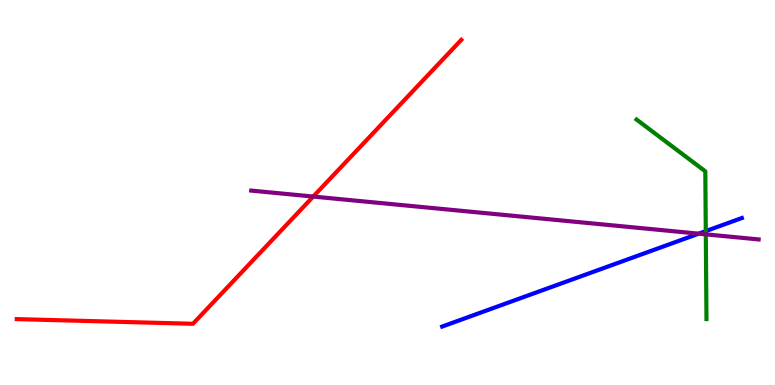[{'lines': ['blue', 'red'], 'intersections': []}, {'lines': ['green', 'red'], 'intersections': []}, {'lines': ['purple', 'red'], 'intersections': [{'x': 4.04, 'y': 4.89}]}, {'lines': ['blue', 'green'], 'intersections': [{'x': 9.11, 'y': 4.0}]}, {'lines': ['blue', 'purple'], 'intersections': [{'x': 9.02, 'y': 3.93}]}, {'lines': ['green', 'purple'], 'intersections': [{'x': 9.11, 'y': 3.91}]}]